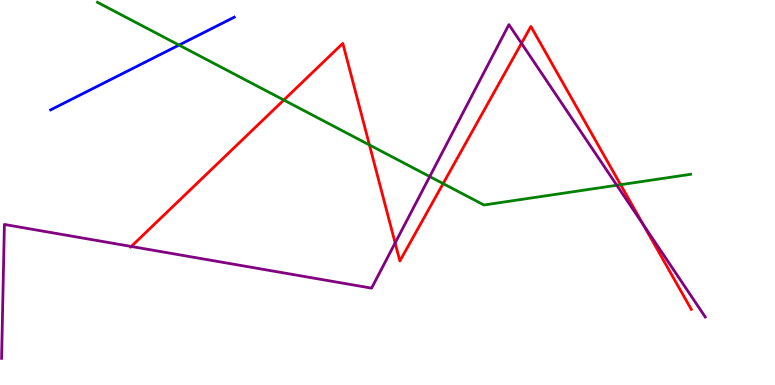[{'lines': ['blue', 'red'], 'intersections': []}, {'lines': ['green', 'red'], 'intersections': [{'x': 3.66, 'y': 7.4}, {'x': 4.77, 'y': 6.24}, {'x': 5.72, 'y': 5.23}, {'x': 8.01, 'y': 5.2}]}, {'lines': ['purple', 'red'], 'intersections': [{'x': 1.69, 'y': 3.6}, {'x': 5.1, 'y': 3.69}, {'x': 6.73, 'y': 8.87}, {'x': 8.3, 'y': 4.16}]}, {'lines': ['blue', 'green'], 'intersections': [{'x': 2.31, 'y': 8.83}]}, {'lines': ['blue', 'purple'], 'intersections': []}, {'lines': ['green', 'purple'], 'intersections': [{'x': 5.54, 'y': 5.41}, {'x': 7.96, 'y': 5.19}]}]